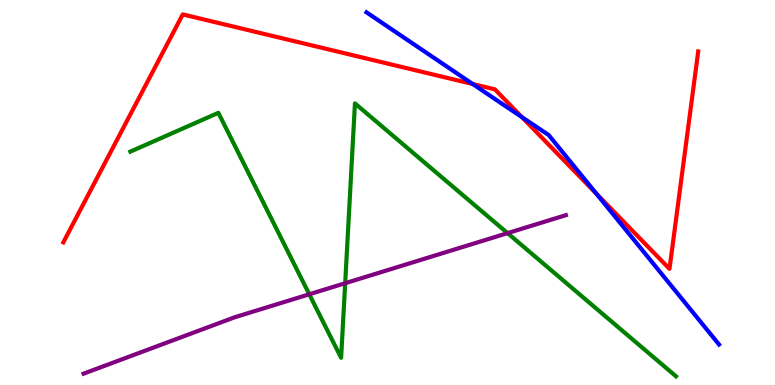[{'lines': ['blue', 'red'], 'intersections': [{'x': 6.1, 'y': 7.82}, {'x': 6.73, 'y': 6.96}, {'x': 7.7, 'y': 4.97}]}, {'lines': ['green', 'red'], 'intersections': []}, {'lines': ['purple', 'red'], 'intersections': []}, {'lines': ['blue', 'green'], 'intersections': []}, {'lines': ['blue', 'purple'], 'intersections': []}, {'lines': ['green', 'purple'], 'intersections': [{'x': 3.99, 'y': 2.36}, {'x': 4.45, 'y': 2.64}, {'x': 6.55, 'y': 3.94}]}]